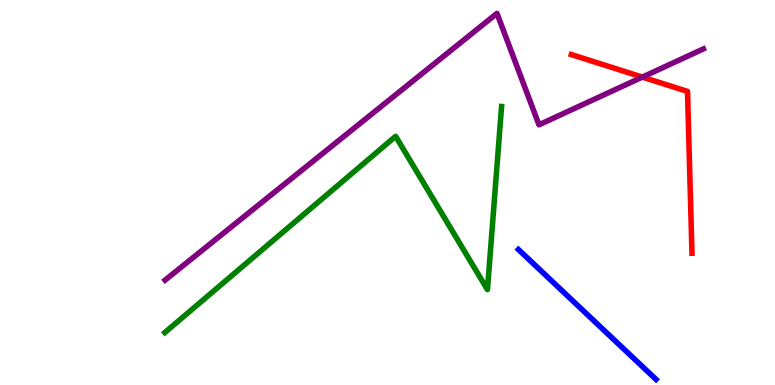[{'lines': ['blue', 'red'], 'intersections': []}, {'lines': ['green', 'red'], 'intersections': []}, {'lines': ['purple', 'red'], 'intersections': [{'x': 8.29, 'y': 8.0}]}, {'lines': ['blue', 'green'], 'intersections': []}, {'lines': ['blue', 'purple'], 'intersections': []}, {'lines': ['green', 'purple'], 'intersections': []}]